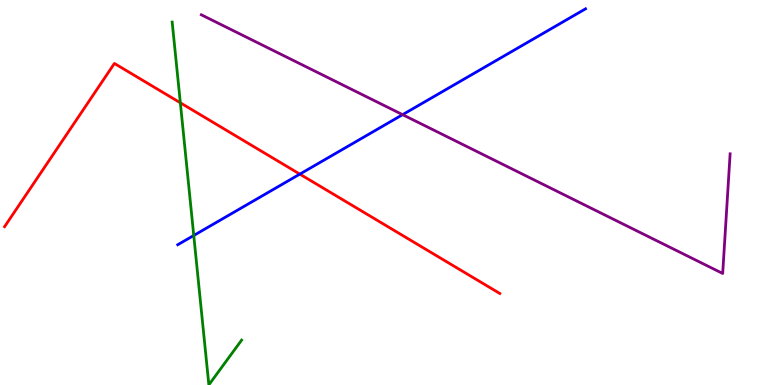[{'lines': ['blue', 'red'], 'intersections': [{'x': 3.87, 'y': 5.48}]}, {'lines': ['green', 'red'], 'intersections': [{'x': 2.33, 'y': 7.33}]}, {'lines': ['purple', 'red'], 'intersections': []}, {'lines': ['blue', 'green'], 'intersections': [{'x': 2.5, 'y': 3.88}]}, {'lines': ['blue', 'purple'], 'intersections': [{'x': 5.19, 'y': 7.02}]}, {'lines': ['green', 'purple'], 'intersections': []}]